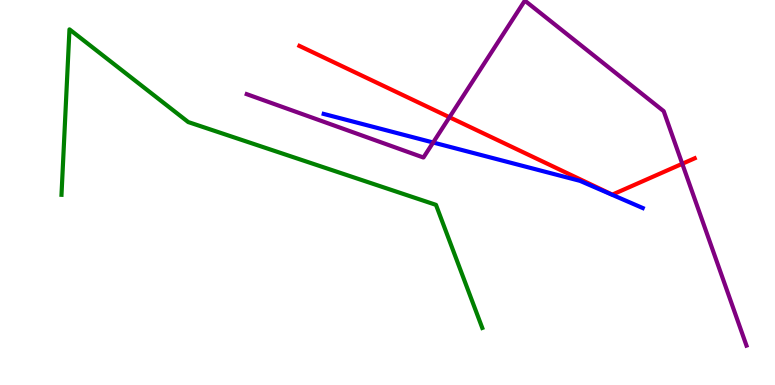[{'lines': ['blue', 'red'], 'intersections': []}, {'lines': ['green', 'red'], 'intersections': []}, {'lines': ['purple', 'red'], 'intersections': [{'x': 5.8, 'y': 6.96}, {'x': 8.8, 'y': 5.75}]}, {'lines': ['blue', 'green'], 'intersections': []}, {'lines': ['blue', 'purple'], 'intersections': [{'x': 5.59, 'y': 6.3}]}, {'lines': ['green', 'purple'], 'intersections': []}]